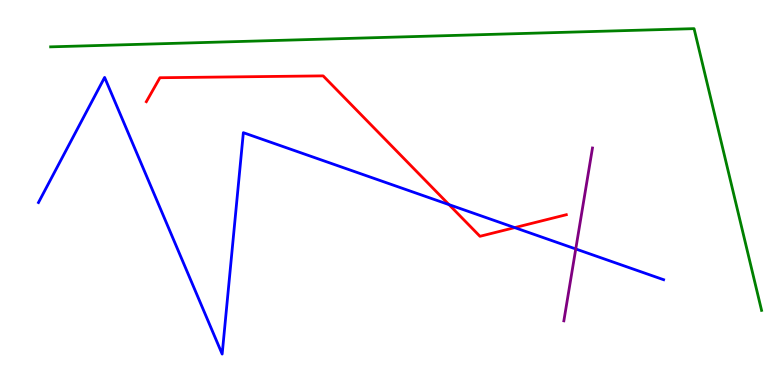[{'lines': ['blue', 'red'], 'intersections': [{'x': 5.79, 'y': 4.69}, {'x': 6.64, 'y': 4.09}]}, {'lines': ['green', 'red'], 'intersections': []}, {'lines': ['purple', 'red'], 'intersections': []}, {'lines': ['blue', 'green'], 'intersections': []}, {'lines': ['blue', 'purple'], 'intersections': [{'x': 7.43, 'y': 3.53}]}, {'lines': ['green', 'purple'], 'intersections': []}]